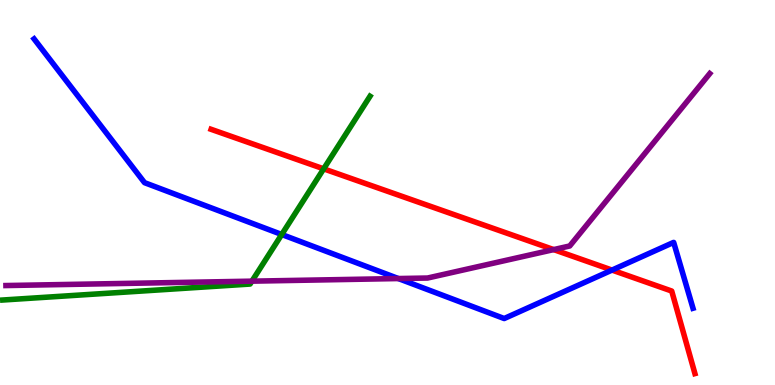[{'lines': ['blue', 'red'], 'intersections': [{'x': 7.9, 'y': 2.98}]}, {'lines': ['green', 'red'], 'intersections': [{'x': 4.18, 'y': 5.61}]}, {'lines': ['purple', 'red'], 'intersections': [{'x': 7.14, 'y': 3.52}]}, {'lines': ['blue', 'green'], 'intersections': [{'x': 3.64, 'y': 3.91}]}, {'lines': ['blue', 'purple'], 'intersections': [{'x': 5.14, 'y': 2.76}]}, {'lines': ['green', 'purple'], 'intersections': [{'x': 3.25, 'y': 2.7}]}]